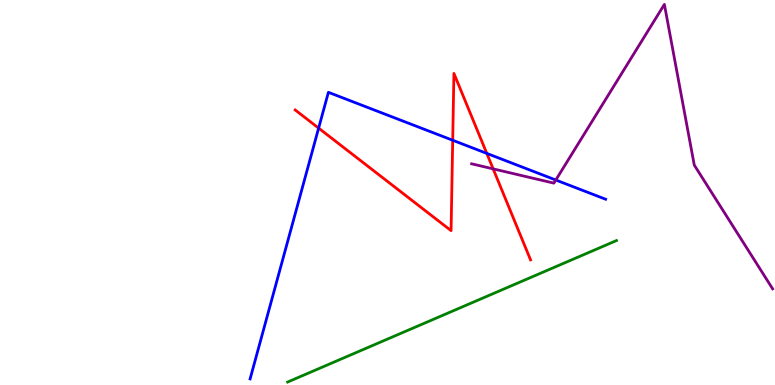[{'lines': ['blue', 'red'], 'intersections': [{'x': 4.11, 'y': 6.67}, {'x': 5.84, 'y': 6.36}, {'x': 6.28, 'y': 6.02}]}, {'lines': ['green', 'red'], 'intersections': []}, {'lines': ['purple', 'red'], 'intersections': [{'x': 6.36, 'y': 5.61}]}, {'lines': ['blue', 'green'], 'intersections': []}, {'lines': ['blue', 'purple'], 'intersections': [{'x': 7.17, 'y': 5.32}]}, {'lines': ['green', 'purple'], 'intersections': []}]